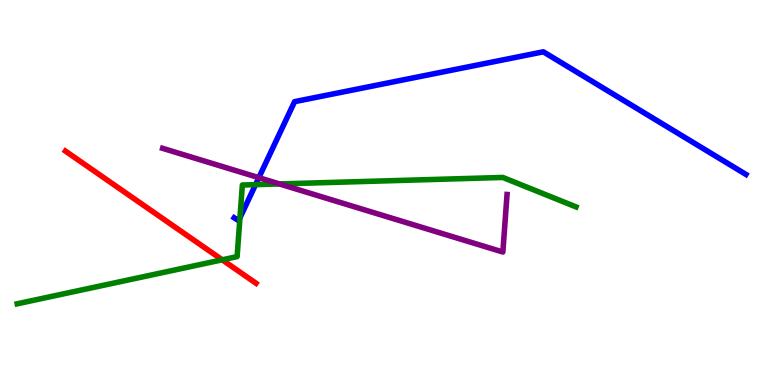[{'lines': ['blue', 'red'], 'intersections': []}, {'lines': ['green', 'red'], 'intersections': [{'x': 2.87, 'y': 3.25}]}, {'lines': ['purple', 'red'], 'intersections': []}, {'lines': ['blue', 'green'], 'intersections': [{'x': 3.1, 'y': 4.34}, {'x': 3.3, 'y': 5.2}]}, {'lines': ['blue', 'purple'], 'intersections': [{'x': 3.34, 'y': 5.39}]}, {'lines': ['green', 'purple'], 'intersections': [{'x': 3.61, 'y': 5.22}]}]